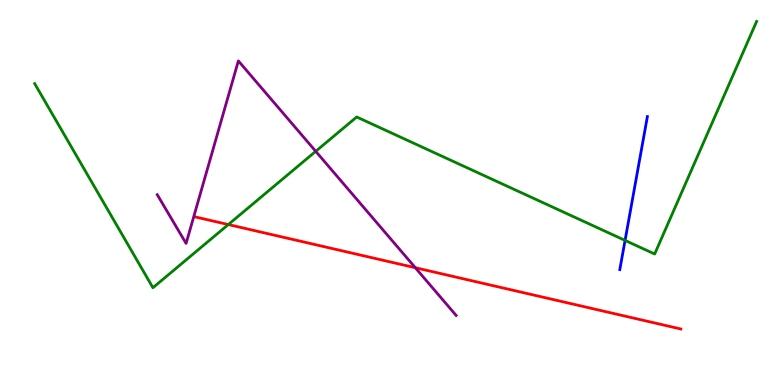[{'lines': ['blue', 'red'], 'intersections': []}, {'lines': ['green', 'red'], 'intersections': [{'x': 2.95, 'y': 4.17}]}, {'lines': ['purple', 'red'], 'intersections': [{'x': 5.36, 'y': 3.05}]}, {'lines': ['blue', 'green'], 'intersections': [{'x': 8.07, 'y': 3.76}]}, {'lines': ['blue', 'purple'], 'intersections': []}, {'lines': ['green', 'purple'], 'intersections': [{'x': 4.07, 'y': 6.07}]}]